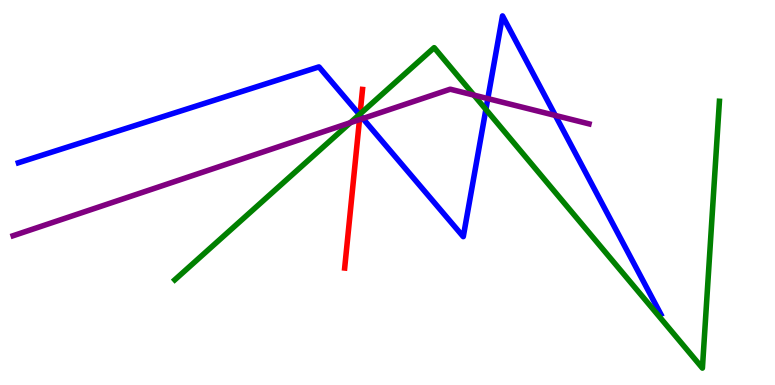[{'lines': ['blue', 'red'], 'intersections': [{'x': 4.64, 'y': 7.01}]}, {'lines': ['green', 'red'], 'intersections': [{'x': 4.65, 'y': 7.04}]}, {'lines': ['purple', 'red'], 'intersections': [{'x': 4.64, 'y': 6.89}]}, {'lines': ['blue', 'green'], 'intersections': [{'x': 4.64, 'y': 7.03}, {'x': 6.27, 'y': 7.16}]}, {'lines': ['blue', 'purple'], 'intersections': [{'x': 4.68, 'y': 6.92}, {'x': 6.29, 'y': 7.44}, {'x': 7.17, 'y': 7.0}]}, {'lines': ['green', 'purple'], 'intersections': [{'x': 4.52, 'y': 6.81}, {'x': 6.11, 'y': 7.53}]}]